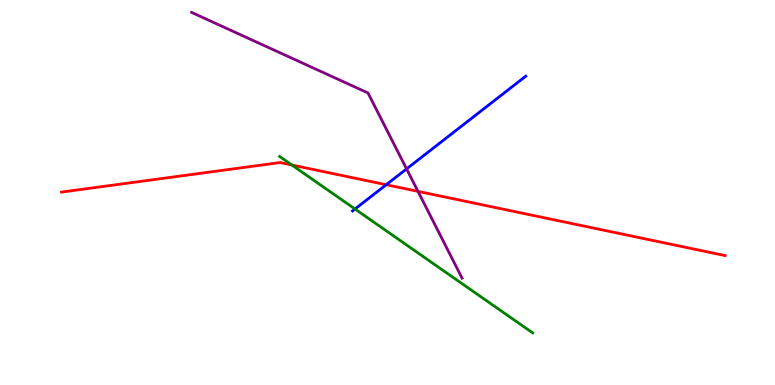[{'lines': ['blue', 'red'], 'intersections': [{'x': 4.98, 'y': 5.2}]}, {'lines': ['green', 'red'], 'intersections': [{'x': 3.77, 'y': 5.71}]}, {'lines': ['purple', 'red'], 'intersections': [{'x': 5.39, 'y': 5.03}]}, {'lines': ['blue', 'green'], 'intersections': [{'x': 4.58, 'y': 4.57}]}, {'lines': ['blue', 'purple'], 'intersections': [{'x': 5.25, 'y': 5.61}]}, {'lines': ['green', 'purple'], 'intersections': []}]